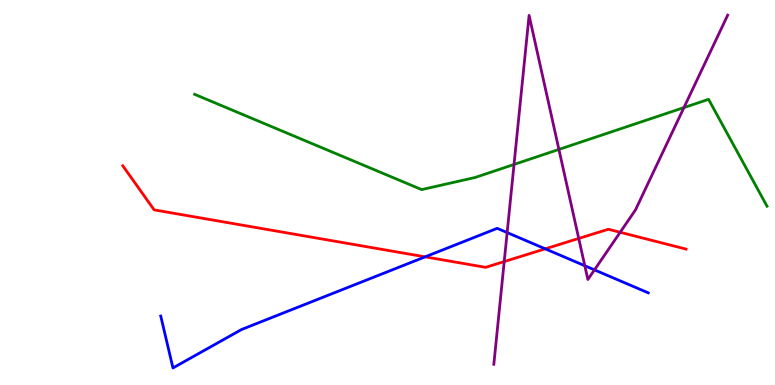[{'lines': ['blue', 'red'], 'intersections': [{'x': 5.49, 'y': 3.33}, {'x': 7.04, 'y': 3.54}]}, {'lines': ['green', 'red'], 'intersections': []}, {'lines': ['purple', 'red'], 'intersections': [{'x': 6.51, 'y': 3.21}, {'x': 7.47, 'y': 3.81}, {'x': 8.0, 'y': 3.97}]}, {'lines': ['blue', 'green'], 'intersections': []}, {'lines': ['blue', 'purple'], 'intersections': [{'x': 6.54, 'y': 3.96}, {'x': 7.55, 'y': 3.1}, {'x': 7.67, 'y': 2.99}]}, {'lines': ['green', 'purple'], 'intersections': [{'x': 6.63, 'y': 5.73}, {'x': 7.21, 'y': 6.12}, {'x': 8.83, 'y': 7.21}]}]